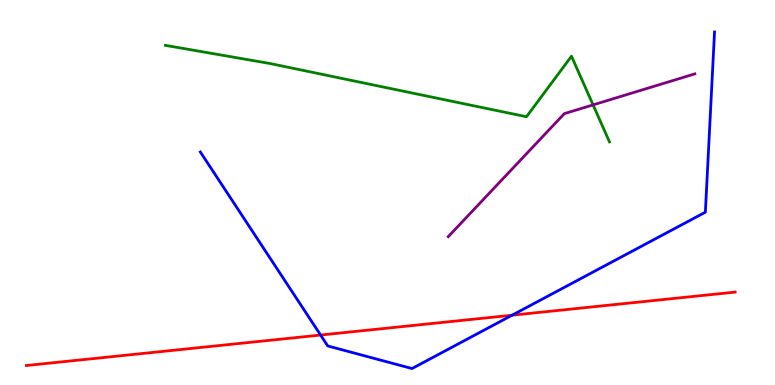[{'lines': ['blue', 'red'], 'intersections': [{'x': 4.14, 'y': 1.3}, {'x': 6.61, 'y': 1.81}]}, {'lines': ['green', 'red'], 'intersections': []}, {'lines': ['purple', 'red'], 'intersections': []}, {'lines': ['blue', 'green'], 'intersections': []}, {'lines': ['blue', 'purple'], 'intersections': []}, {'lines': ['green', 'purple'], 'intersections': [{'x': 7.65, 'y': 7.28}]}]